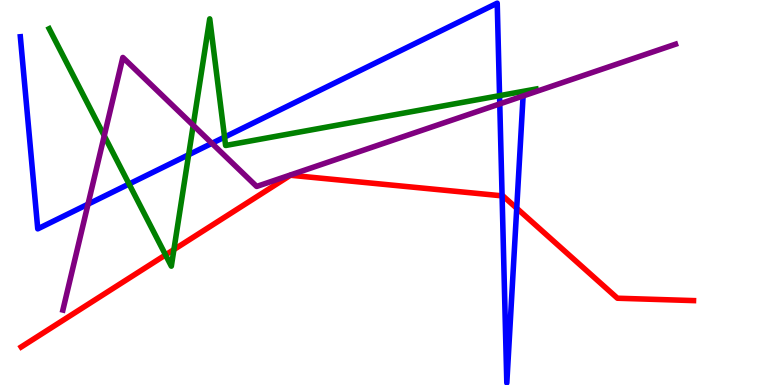[{'lines': ['blue', 'red'], 'intersections': [{'x': 6.48, 'y': 4.91}, {'x': 6.67, 'y': 4.59}]}, {'lines': ['green', 'red'], 'intersections': [{'x': 2.14, 'y': 3.38}, {'x': 2.24, 'y': 3.52}]}, {'lines': ['purple', 'red'], 'intersections': []}, {'lines': ['blue', 'green'], 'intersections': [{'x': 1.67, 'y': 5.22}, {'x': 2.43, 'y': 5.98}, {'x': 2.9, 'y': 6.44}, {'x': 6.45, 'y': 7.52}]}, {'lines': ['blue', 'purple'], 'intersections': [{'x': 1.14, 'y': 4.7}, {'x': 2.73, 'y': 6.28}, {'x': 6.45, 'y': 7.3}, {'x': 6.75, 'y': 7.51}]}, {'lines': ['green', 'purple'], 'intersections': [{'x': 1.35, 'y': 6.47}, {'x': 2.49, 'y': 6.75}]}]